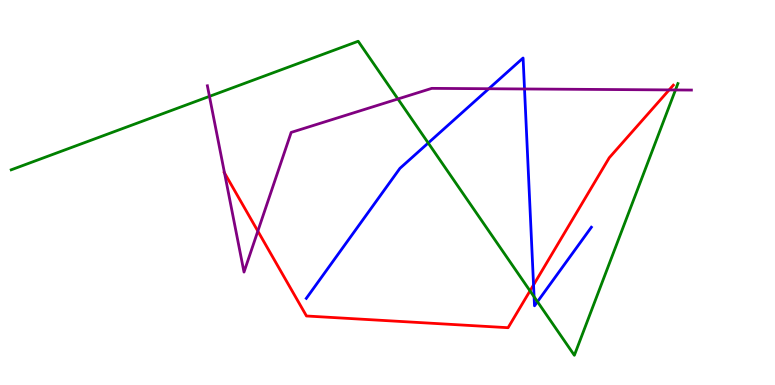[{'lines': ['blue', 'red'], 'intersections': [{'x': 6.88, 'y': 2.6}]}, {'lines': ['green', 'red'], 'intersections': [{'x': 6.84, 'y': 2.45}]}, {'lines': ['purple', 'red'], 'intersections': [{'x': 2.9, 'y': 5.51}, {'x': 3.33, 'y': 4.0}, {'x': 8.63, 'y': 7.66}]}, {'lines': ['blue', 'green'], 'intersections': [{'x': 5.53, 'y': 6.29}, {'x': 6.89, 'y': 2.29}, {'x': 6.94, 'y': 2.16}]}, {'lines': ['blue', 'purple'], 'intersections': [{'x': 6.31, 'y': 7.7}, {'x': 6.77, 'y': 7.69}]}, {'lines': ['green', 'purple'], 'intersections': [{'x': 2.7, 'y': 7.5}, {'x': 5.13, 'y': 7.43}, {'x': 8.72, 'y': 7.66}]}]